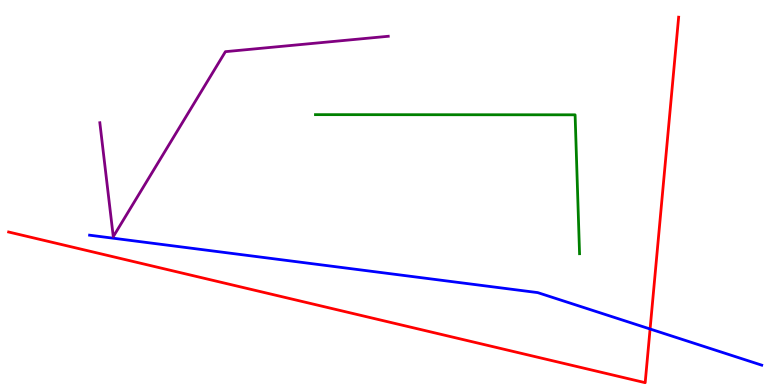[{'lines': ['blue', 'red'], 'intersections': [{'x': 8.39, 'y': 1.45}]}, {'lines': ['green', 'red'], 'intersections': []}, {'lines': ['purple', 'red'], 'intersections': []}, {'lines': ['blue', 'green'], 'intersections': []}, {'lines': ['blue', 'purple'], 'intersections': []}, {'lines': ['green', 'purple'], 'intersections': []}]